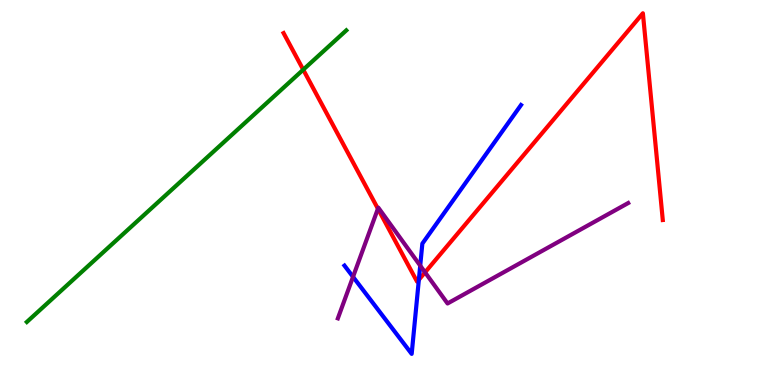[{'lines': ['blue', 'red'], 'intersections': [{'x': 5.4, 'y': 2.73}]}, {'lines': ['green', 'red'], 'intersections': [{'x': 3.91, 'y': 8.19}]}, {'lines': ['purple', 'red'], 'intersections': [{'x': 4.88, 'y': 4.58}, {'x': 5.48, 'y': 2.93}]}, {'lines': ['blue', 'green'], 'intersections': []}, {'lines': ['blue', 'purple'], 'intersections': [{'x': 4.56, 'y': 2.81}, {'x': 5.42, 'y': 3.1}]}, {'lines': ['green', 'purple'], 'intersections': []}]